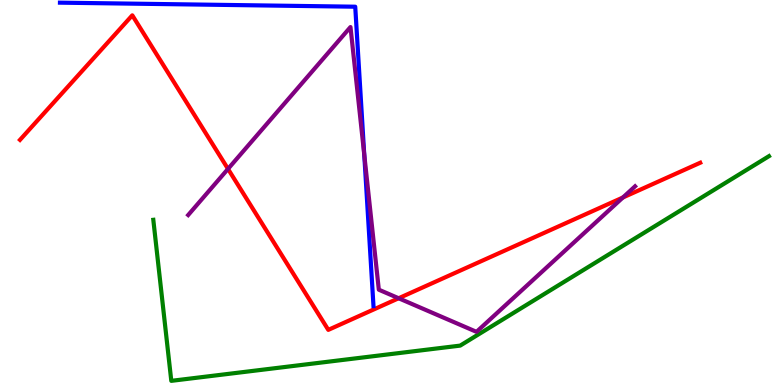[{'lines': ['blue', 'red'], 'intersections': []}, {'lines': ['green', 'red'], 'intersections': []}, {'lines': ['purple', 'red'], 'intersections': [{'x': 2.94, 'y': 5.61}, {'x': 5.14, 'y': 2.25}, {'x': 8.04, 'y': 4.87}]}, {'lines': ['blue', 'green'], 'intersections': []}, {'lines': ['blue', 'purple'], 'intersections': [{'x': 4.7, 'y': 5.99}]}, {'lines': ['green', 'purple'], 'intersections': []}]